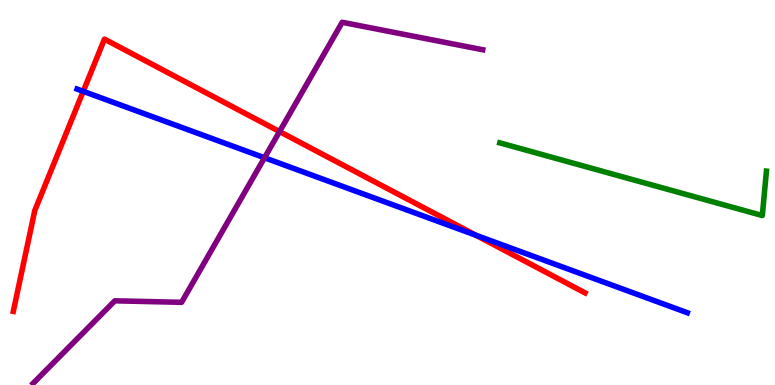[{'lines': ['blue', 'red'], 'intersections': [{'x': 1.07, 'y': 7.63}, {'x': 6.14, 'y': 3.89}]}, {'lines': ['green', 'red'], 'intersections': []}, {'lines': ['purple', 'red'], 'intersections': [{'x': 3.61, 'y': 6.58}]}, {'lines': ['blue', 'green'], 'intersections': []}, {'lines': ['blue', 'purple'], 'intersections': [{'x': 3.41, 'y': 5.9}]}, {'lines': ['green', 'purple'], 'intersections': []}]